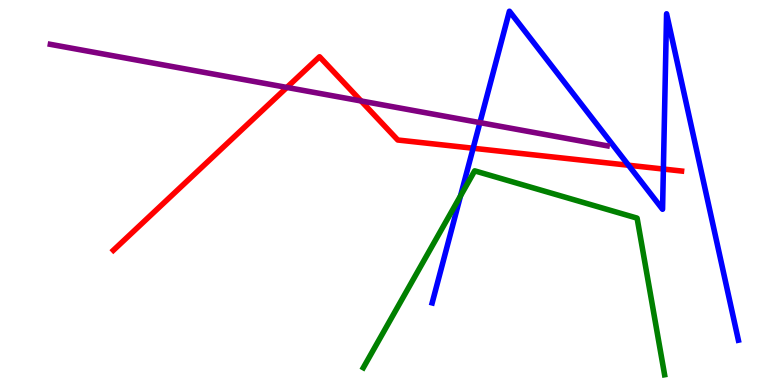[{'lines': ['blue', 'red'], 'intersections': [{'x': 6.1, 'y': 6.15}, {'x': 8.11, 'y': 5.71}, {'x': 8.56, 'y': 5.61}]}, {'lines': ['green', 'red'], 'intersections': []}, {'lines': ['purple', 'red'], 'intersections': [{'x': 3.7, 'y': 7.73}, {'x': 4.66, 'y': 7.38}]}, {'lines': ['blue', 'green'], 'intersections': [{'x': 5.94, 'y': 4.91}]}, {'lines': ['blue', 'purple'], 'intersections': [{'x': 6.19, 'y': 6.82}]}, {'lines': ['green', 'purple'], 'intersections': []}]